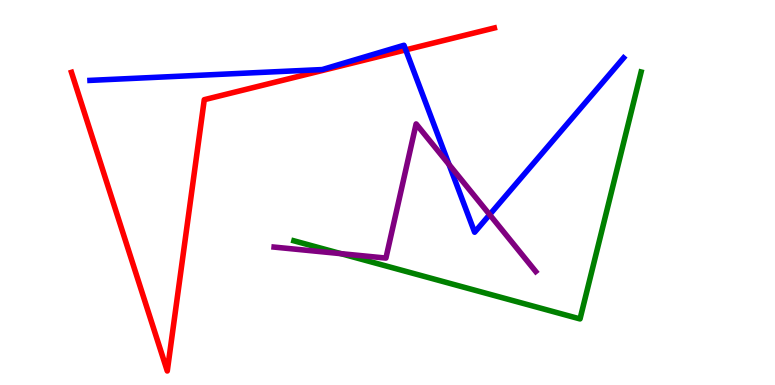[{'lines': ['blue', 'red'], 'intersections': [{'x': 5.24, 'y': 8.7}]}, {'lines': ['green', 'red'], 'intersections': []}, {'lines': ['purple', 'red'], 'intersections': []}, {'lines': ['blue', 'green'], 'intersections': []}, {'lines': ['blue', 'purple'], 'intersections': [{'x': 5.79, 'y': 5.73}, {'x': 6.32, 'y': 4.42}]}, {'lines': ['green', 'purple'], 'intersections': [{'x': 4.4, 'y': 3.41}]}]